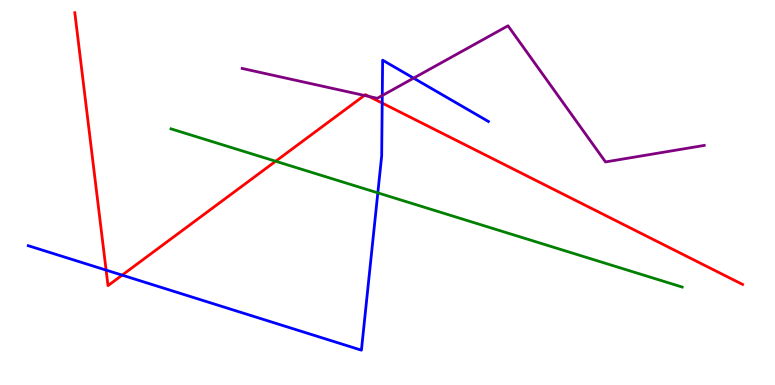[{'lines': ['blue', 'red'], 'intersections': [{'x': 1.37, 'y': 2.98}, {'x': 1.58, 'y': 2.85}, {'x': 4.93, 'y': 7.32}]}, {'lines': ['green', 'red'], 'intersections': [{'x': 3.56, 'y': 5.81}]}, {'lines': ['purple', 'red'], 'intersections': [{'x': 4.7, 'y': 7.52}, {'x': 4.76, 'y': 7.49}]}, {'lines': ['blue', 'green'], 'intersections': [{'x': 4.88, 'y': 4.99}]}, {'lines': ['blue', 'purple'], 'intersections': [{'x': 4.93, 'y': 7.52}, {'x': 5.34, 'y': 7.97}]}, {'lines': ['green', 'purple'], 'intersections': []}]